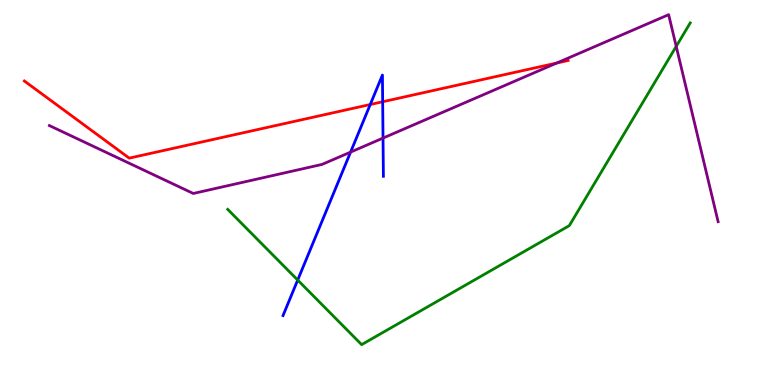[{'lines': ['blue', 'red'], 'intersections': [{'x': 4.78, 'y': 7.29}, {'x': 4.94, 'y': 7.36}]}, {'lines': ['green', 'red'], 'intersections': []}, {'lines': ['purple', 'red'], 'intersections': [{'x': 7.18, 'y': 8.36}]}, {'lines': ['blue', 'green'], 'intersections': [{'x': 3.84, 'y': 2.73}]}, {'lines': ['blue', 'purple'], 'intersections': [{'x': 4.52, 'y': 6.05}, {'x': 4.94, 'y': 6.41}]}, {'lines': ['green', 'purple'], 'intersections': [{'x': 8.73, 'y': 8.8}]}]